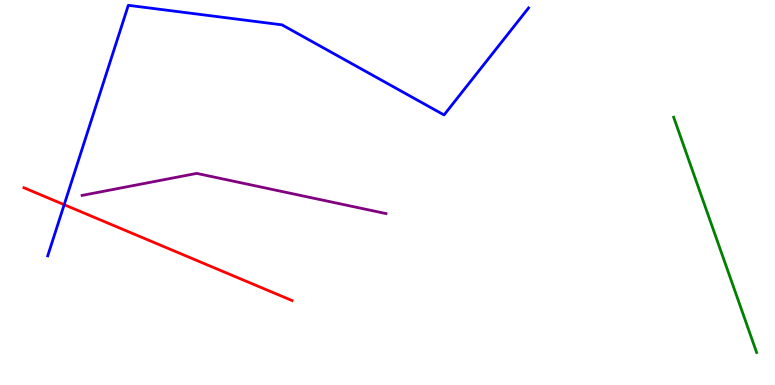[{'lines': ['blue', 'red'], 'intersections': [{'x': 0.828, 'y': 4.68}]}, {'lines': ['green', 'red'], 'intersections': []}, {'lines': ['purple', 'red'], 'intersections': []}, {'lines': ['blue', 'green'], 'intersections': []}, {'lines': ['blue', 'purple'], 'intersections': []}, {'lines': ['green', 'purple'], 'intersections': []}]